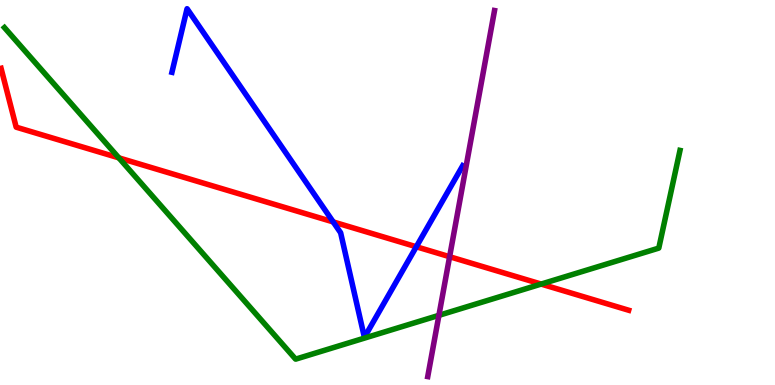[{'lines': ['blue', 'red'], 'intersections': [{'x': 4.3, 'y': 4.24}, {'x': 5.37, 'y': 3.59}]}, {'lines': ['green', 'red'], 'intersections': [{'x': 1.53, 'y': 5.9}, {'x': 6.98, 'y': 2.62}]}, {'lines': ['purple', 'red'], 'intersections': [{'x': 5.8, 'y': 3.33}]}, {'lines': ['blue', 'green'], 'intersections': []}, {'lines': ['blue', 'purple'], 'intersections': []}, {'lines': ['green', 'purple'], 'intersections': [{'x': 5.66, 'y': 1.81}]}]